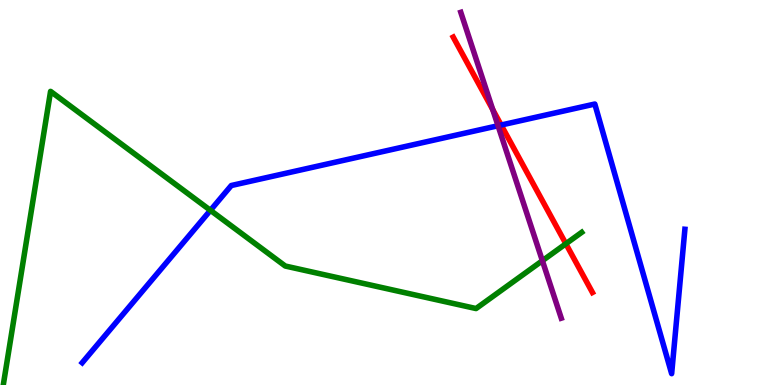[{'lines': ['blue', 'red'], 'intersections': [{'x': 6.47, 'y': 6.75}]}, {'lines': ['green', 'red'], 'intersections': [{'x': 7.3, 'y': 3.67}]}, {'lines': ['purple', 'red'], 'intersections': [{'x': 6.36, 'y': 7.15}]}, {'lines': ['blue', 'green'], 'intersections': [{'x': 2.72, 'y': 4.54}]}, {'lines': ['blue', 'purple'], 'intersections': [{'x': 6.43, 'y': 6.73}]}, {'lines': ['green', 'purple'], 'intersections': [{'x': 7.0, 'y': 3.23}]}]